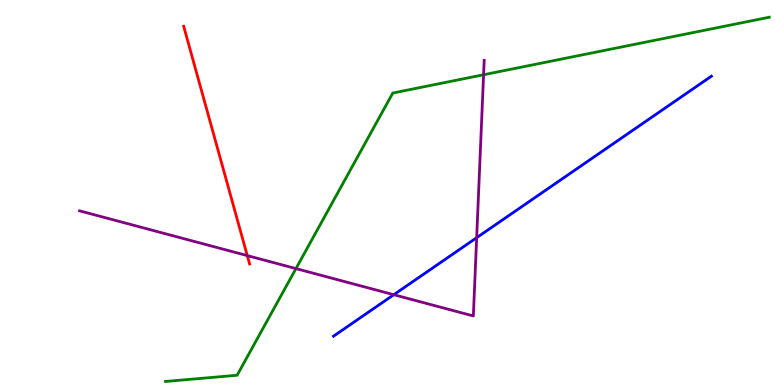[{'lines': ['blue', 'red'], 'intersections': []}, {'lines': ['green', 'red'], 'intersections': []}, {'lines': ['purple', 'red'], 'intersections': [{'x': 3.19, 'y': 3.36}]}, {'lines': ['blue', 'green'], 'intersections': []}, {'lines': ['blue', 'purple'], 'intersections': [{'x': 5.08, 'y': 2.35}, {'x': 6.15, 'y': 3.83}]}, {'lines': ['green', 'purple'], 'intersections': [{'x': 3.82, 'y': 3.02}, {'x': 6.24, 'y': 8.06}]}]